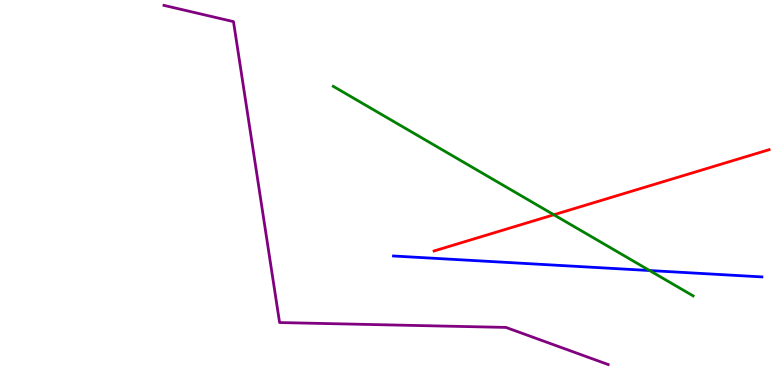[{'lines': ['blue', 'red'], 'intersections': []}, {'lines': ['green', 'red'], 'intersections': [{'x': 7.15, 'y': 4.42}]}, {'lines': ['purple', 'red'], 'intersections': []}, {'lines': ['blue', 'green'], 'intersections': [{'x': 8.38, 'y': 2.97}]}, {'lines': ['blue', 'purple'], 'intersections': []}, {'lines': ['green', 'purple'], 'intersections': []}]